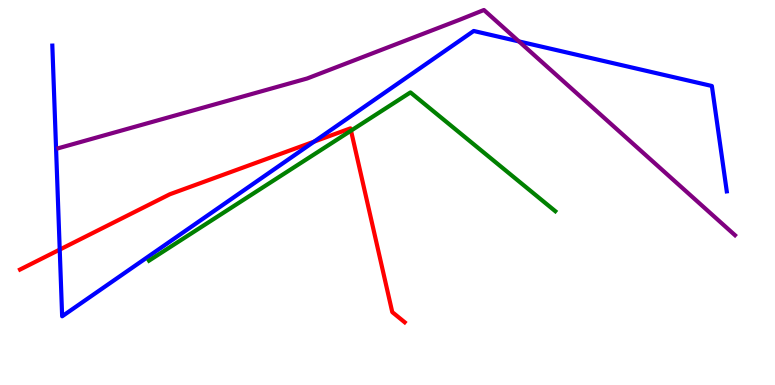[{'lines': ['blue', 'red'], 'intersections': [{'x': 0.771, 'y': 3.52}, {'x': 4.05, 'y': 6.32}]}, {'lines': ['green', 'red'], 'intersections': [{'x': 4.53, 'y': 6.61}]}, {'lines': ['purple', 'red'], 'intersections': []}, {'lines': ['blue', 'green'], 'intersections': []}, {'lines': ['blue', 'purple'], 'intersections': [{'x': 6.7, 'y': 8.92}]}, {'lines': ['green', 'purple'], 'intersections': []}]